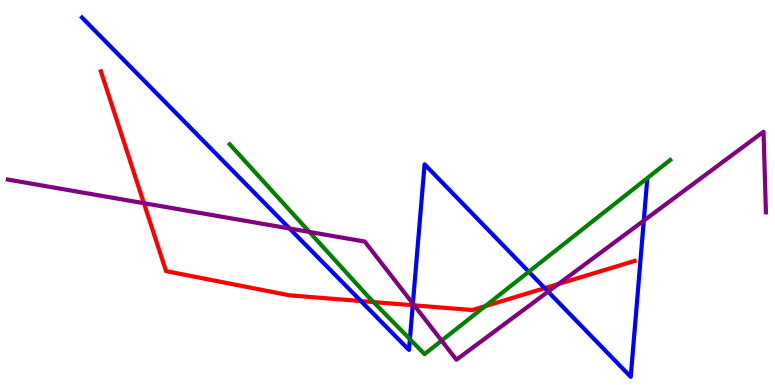[{'lines': ['blue', 'red'], 'intersections': [{'x': 4.66, 'y': 2.18}, {'x': 5.33, 'y': 2.07}, {'x': 7.03, 'y': 2.52}]}, {'lines': ['green', 'red'], 'intersections': [{'x': 4.82, 'y': 2.15}, {'x': 6.26, 'y': 2.05}]}, {'lines': ['purple', 'red'], 'intersections': [{'x': 1.86, 'y': 4.72}, {'x': 5.35, 'y': 2.07}, {'x': 7.21, 'y': 2.62}]}, {'lines': ['blue', 'green'], 'intersections': [{'x': 5.29, 'y': 1.19}, {'x': 6.82, 'y': 2.94}]}, {'lines': ['blue', 'purple'], 'intersections': [{'x': 3.74, 'y': 4.07}, {'x': 5.33, 'y': 2.11}, {'x': 7.07, 'y': 2.42}, {'x': 8.31, 'y': 4.27}]}, {'lines': ['green', 'purple'], 'intersections': [{'x': 3.99, 'y': 3.98}, {'x': 5.7, 'y': 1.15}]}]